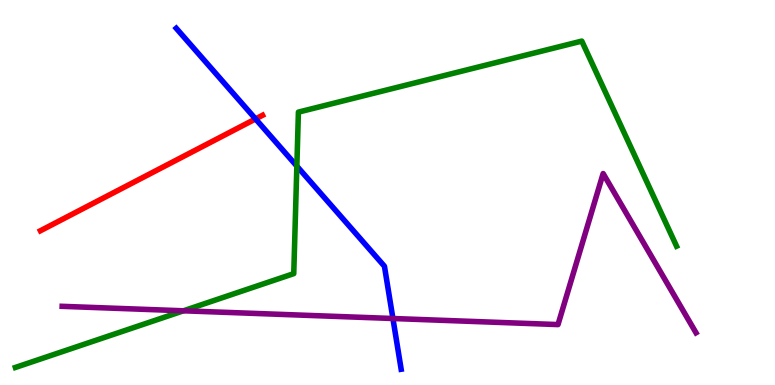[{'lines': ['blue', 'red'], 'intersections': [{'x': 3.3, 'y': 6.91}]}, {'lines': ['green', 'red'], 'intersections': []}, {'lines': ['purple', 'red'], 'intersections': []}, {'lines': ['blue', 'green'], 'intersections': [{'x': 3.83, 'y': 5.68}]}, {'lines': ['blue', 'purple'], 'intersections': [{'x': 5.07, 'y': 1.73}]}, {'lines': ['green', 'purple'], 'intersections': [{'x': 2.37, 'y': 1.93}]}]